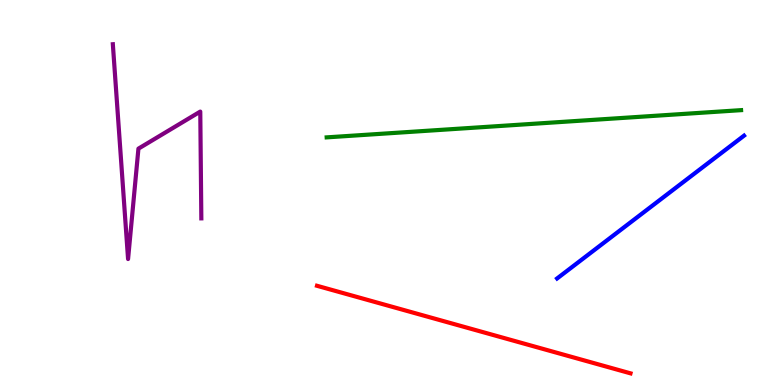[{'lines': ['blue', 'red'], 'intersections': []}, {'lines': ['green', 'red'], 'intersections': []}, {'lines': ['purple', 'red'], 'intersections': []}, {'lines': ['blue', 'green'], 'intersections': []}, {'lines': ['blue', 'purple'], 'intersections': []}, {'lines': ['green', 'purple'], 'intersections': []}]